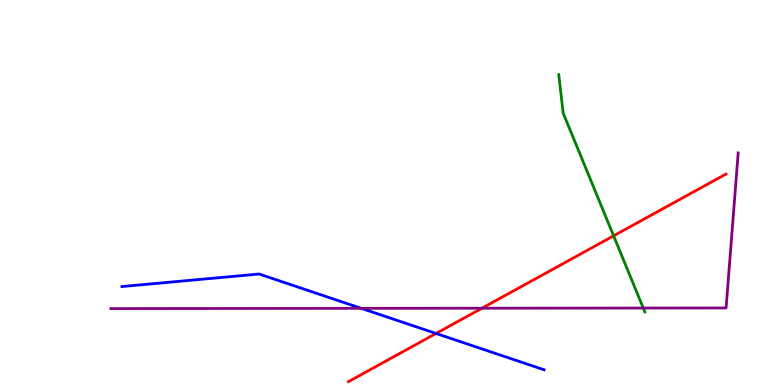[{'lines': ['blue', 'red'], 'intersections': [{'x': 5.63, 'y': 1.34}]}, {'lines': ['green', 'red'], 'intersections': [{'x': 7.92, 'y': 3.87}]}, {'lines': ['purple', 'red'], 'intersections': [{'x': 6.22, 'y': 1.99}]}, {'lines': ['blue', 'green'], 'intersections': []}, {'lines': ['blue', 'purple'], 'intersections': [{'x': 4.66, 'y': 1.99}]}, {'lines': ['green', 'purple'], 'intersections': [{'x': 8.3, 'y': 2.0}]}]